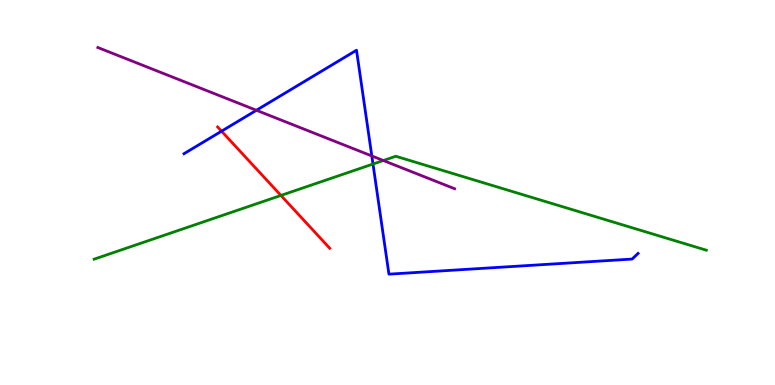[{'lines': ['blue', 'red'], 'intersections': [{'x': 2.86, 'y': 6.59}]}, {'lines': ['green', 'red'], 'intersections': [{'x': 3.62, 'y': 4.92}]}, {'lines': ['purple', 'red'], 'intersections': []}, {'lines': ['blue', 'green'], 'intersections': [{'x': 4.81, 'y': 5.74}]}, {'lines': ['blue', 'purple'], 'intersections': [{'x': 3.31, 'y': 7.14}, {'x': 4.8, 'y': 5.95}]}, {'lines': ['green', 'purple'], 'intersections': [{'x': 4.95, 'y': 5.83}]}]